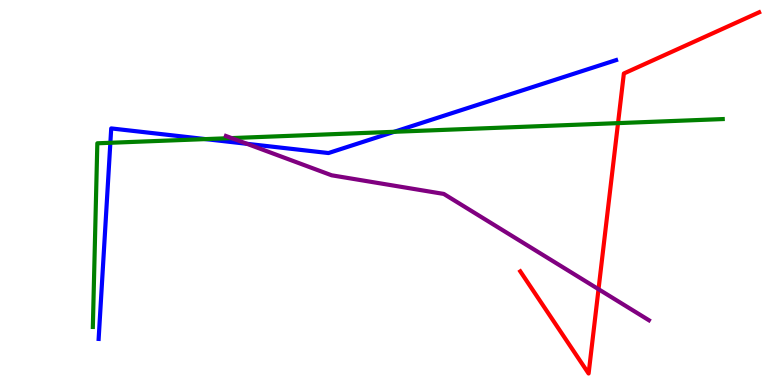[{'lines': ['blue', 'red'], 'intersections': []}, {'lines': ['green', 'red'], 'intersections': [{'x': 7.97, 'y': 6.8}]}, {'lines': ['purple', 'red'], 'intersections': [{'x': 7.72, 'y': 2.49}]}, {'lines': ['blue', 'green'], 'intersections': [{'x': 1.42, 'y': 6.29}, {'x': 2.65, 'y': 6.39}, {'x': 5.09, 'y': 6.58}]}, {'lines': ['blue', 'purple'], 'intersections': [{'x': 3.19, 'y': 6.26}]}, {'lines': ['green', 'purple'], 'intersections': [{'x': 2.99, 'y': 6.41}]}]